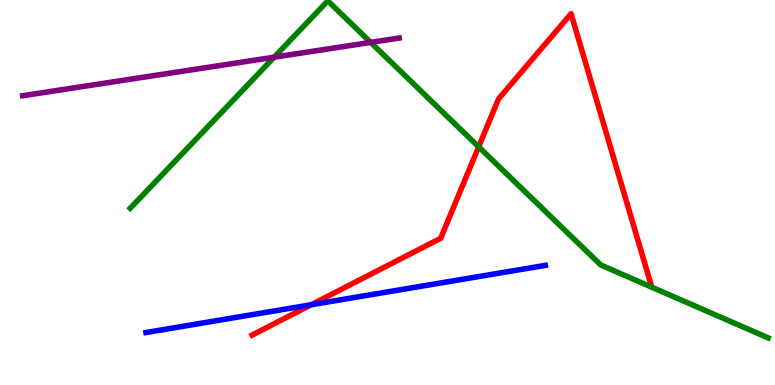[{'lines': ['blue', 'red'], 'intersections': [{'x': 4.02, 'y': 2.08}]}, {'lines': ['green', 'red'], 'intersections': [{'x': 6.18, 'y': 6.19}]}, {'lines': ['purple', 'red'], 'intersections': []}, {'lines': ['blue', 'green'], 'intersections': []}, {'lines': ['blue', 'purple'], 'intersections': []}, {'lines': ['green', 'purple'], 'intersections': [{'x': 3.54, 'y': 8.51}, {'x': 4.78, 'y': 8.9}]}]